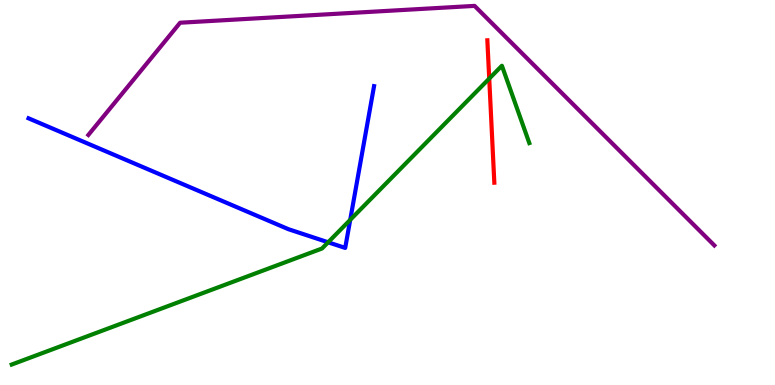[{'lines': ['blue', 'red'], 'intersections': []}, {'lines': ['green', 'red'], 'intersections': [{'x': 6.31, 'y': 7.96}]}, {'lines': ['purple', 'red'], 'intersections': []}, {'lines': ['blue', 'green'], 'intersections': [{'x': 4.23, 'y': 3.71}, {'x': 4.52, 'y': 4.29}]}, {'lines': ['blue', 'purple'], 'intersections': []}, {'lines': ['green', 'purple'], 'intersections': []}]